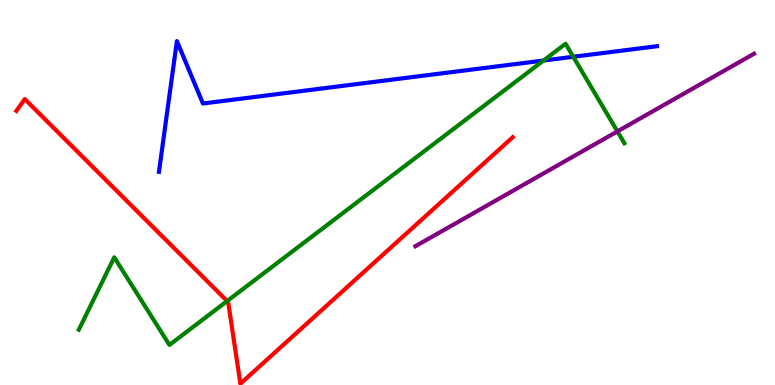[{'lines': ['blue', 'red'], 'intersections': []}, {'lines': ['green', 'red'], 'intersections': [{'x': 2.93, 'y': 2.18}]}, {'lines': ['purple', 'red'], 'intersections': []}, {'lines': ['blue', 'green'], 'intersections': [{'x': 7.01, 'y': 8.43}, {'x': 7.4, 'y': 8.53}]}, {'lines': ['blue', 'purple'], 'intersections': []}, {'lines': ['green', 'purple'], 'intersections': [{'x': 7.97, 'y': 6.59}]}]